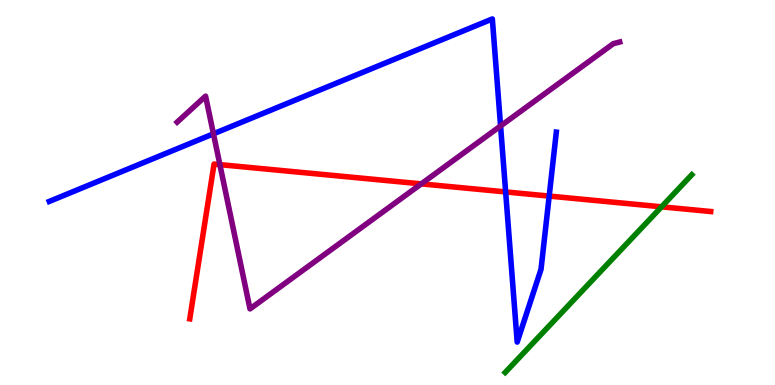[{'lines': ['blue', 'red'], 'intersections': [{'x': 6.52, 'y': 5.01}, {'x': 7.09, 'y': 4.91}]}, {'lines': ['green', 'red'], 'intersections': [{'x': 8.54, 'y': 4.63}]}, {'lines': ['purple', 'red'], 'intersections': [{'x': 2.84, 'y': 5.72}, {'x': 5.44, 'y': 5.22}]}, {'lines': ['blue', 'green'], 'intersections': []}, {'lines': ['blue', 'purple'], 'intersections': [{'x': 2.75, 'y': 6.52}, {'x': 6.46, 'y': 6.73}]}, {'lines': ['green', 'purple'], 'intersections': []}]